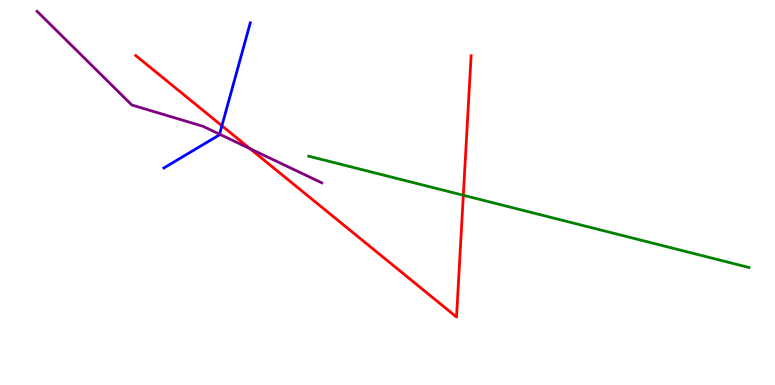[{'lines': ['blue', 'red'], 'intersections': [{'x': 2.86, 'y': 6.73}]}, {'lines': ['green', 'red'], 'intersections': [{'x': 5.98, 'y': 4.93}]}, {'lines': ['purple', 'red'], 'intersections': [{'x': 3.23, 'y': 6.14}]}, {'lines': ['blue', 'green'], 'intersections': []}, {'lines': ['blue', 'purple'], 'intersections': [{'x': 2.83, 'y': 6.51}]}, {'lines': ['green', 'purple'], 'intersections': []}]